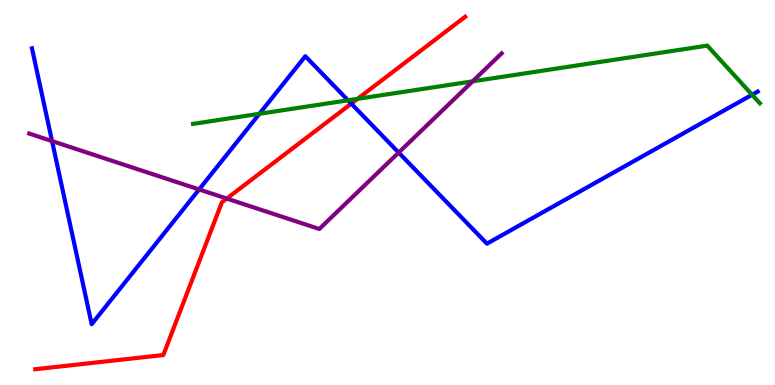[{'lines': ['blue', 'red'], 'intersections': [{'x': 4.53, 'y': 7.31}]}, {'lines': ['green', 'red'], 'intersections': [{'x': 4.61, 'y': 7.43}]}, {'lines': ['purple', 'red'], 'intersections': [{'x': 2.93, 'y': 4.84}]}, {'lines': ['blue', 'green'], 'intersections': [{'x': 3.35, 'y': 7.04}, {'x': 4.49, 'y': 7.39}, {'x': 9.7, 'y': 7.54}]}, {'lines': ['blue', 'purple'], 'intersections': [{'x': 0.672, 'y': 6.34}, {'x': 2.57, 'y': 5.08}, {'x': 5.14, 'y': 6.04}]}, {'lines': ['green', 'purple'], 'intersections': [{'x': 6.1, 'y': 7.89}]}]